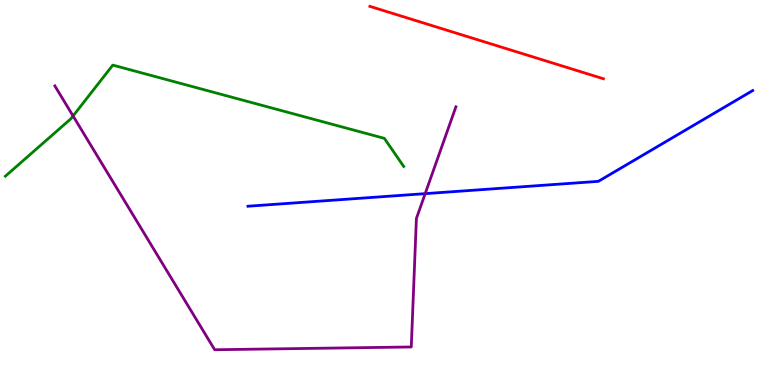[{'lines': ['blue', 'red'], 'intersections': []}, {'lines': ['green', 'red'], 'intersections': []}, {'lines': ['purple', 'red'], 'intersections': []}, {'lines': ['blue', 'green'], 'intersections': []}, {'lines': ['blue', 'purple'], 'intersections': [{'x': 5.49, 'y': 4.97}]}, {'lines': ['green', 'purple'], 'intersections': [{'x': 0.943, 'y': 6.99}]}]